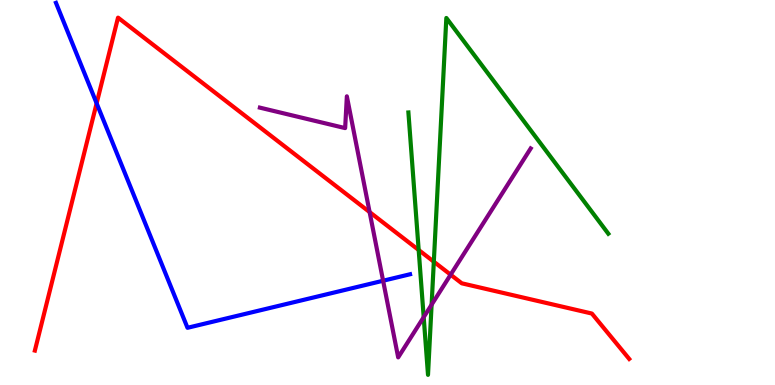[{'lines': ['blue', 'red'], 'intersections': [{'x': 1.25, 'y': 7.32}]}, {'lines': ['green', 'red'], 'intersections': [{'x': 5.4, 'y': 3.51}, {'x': 5.6, 'y': 3.2}]}, {'lines': ['purple', 'red'], 'intersections': [{'x': 4.77, 'y': 4.49}, {'x': 5.81, 'y': 2.87}]}, {'lines': ['blue', 'green'], 'intersections': []}, {'lines': ['blue', 'purple'], 'intersections': [{'x': 4.94, 'y': 2.71}]}, {'lines': ['green', 'purple'], 'intersections': [{'x': 5.47, 'y': 1.76}, {'x': 5.57, 'y': 2.09}]}]